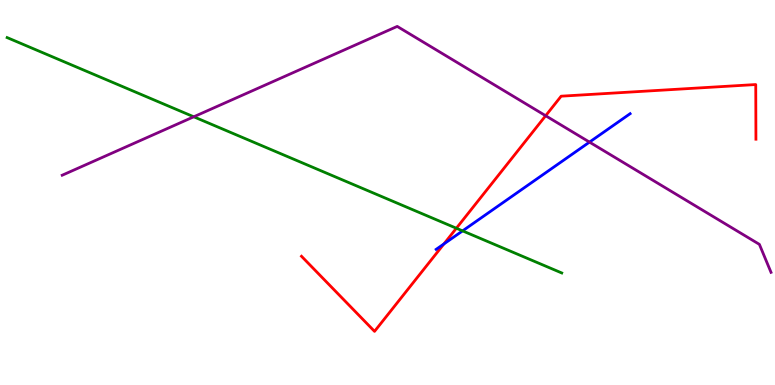[{'lines': ['blue', 'red'], 'intersections': [{'x': 5.73, 'y': 3.66}]}, {'lines': ['green', 'red'], 'intersections': [{'x': 5.89, 'y': 4.07}]}, {'lines': ['purple', 'red'], 'intersections': [{'x': 7.04, 'y': 6.99}]}, {'lines': ['blue', 'green'], 'intersections': [{'x': 5.97, 'y': 4.0}]}, {'lines': ['blue', 'purple'], 'intersections': [{'x': 7.61, 'y': 6.31}]}, {'lines': ['green', 'purple'], 'intersections': [{'x': 2.5, 'y': 6.97}]}]